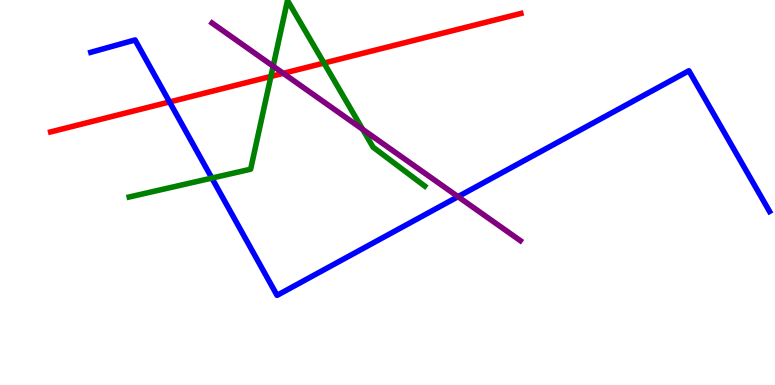[{'lines': ['blue', 'red'], 'intersections': [{'x': 2.19, 'y': 7.35}]}, {'lines': ['green', 'red'], 'intersections': [{'x': 3.5, 'y': 8.01}, {'x': 4.18, 'y': 8.36}]}, {'lines': ['purple', 'red'], 'intersections': [{'x': 3.66, 'y': 8.1}]}, {'lines': ['blue', 'green'], 'intersections': [{'x': 2.73, 'y': 5.37}]}, {'lines': ['blue', 'purple'], 'intersections': [{'x': 5.91, 'y': 4.89}]}, {'lines': ['green', 'purple'], 'intersections': [{'x': 3.52, 'y': 8.28}, {'x': 4.68, 'y': 6.64}]}]